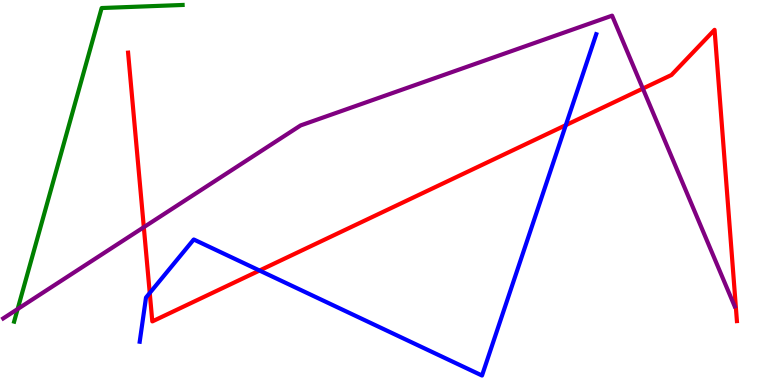[{'lines': ['blue', 'red'], 'intersections': [{'x': 1.93, 'y': 2.39}, {'x': 3.35, 'y': 2.97}, {'x': 7.3, 'y': 6.75}]}, {'lines': ['green', 'red'], 'intersections': []}, {'lines': ['purple', 'red'], 'intersections': [{'x': 1.86, 'y': 4.1}, {'x': 8.29, 'y': 7.7}]}, {'lines': ['blue', 'green'], 'intersections': []}, {'lines': ['blue', 'purple'], 'intersections': []}, {'lines': ['green', 'purple'], 'intersections': [{'x': 0.228, 'y': 1.97}]}]